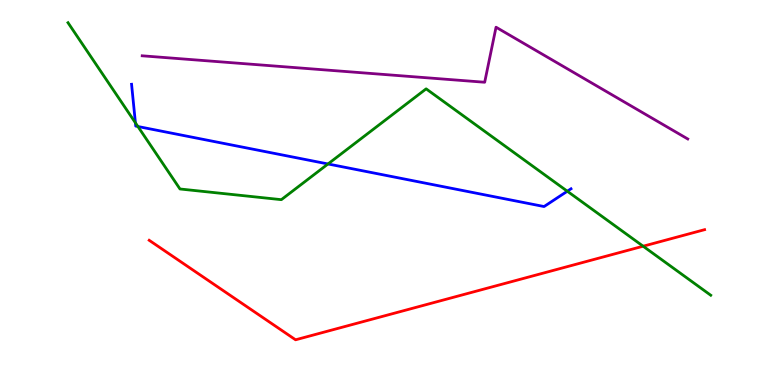[{'lines': ['blue', 'red'], 'intersections': []}, {'lines': ['green', 'red'], 'intersections': [{'x': 8.3, 'y': 3.6}]}, {'lines': ['purple', 'red'], 'intersections': []}, {'lines': ['blue', 'green'], 'intersections': [{'x': 1.75, 'y': 6.81}, {'x': 1.78, 'y': 6.71}, {'x': 4.23, 'y': 5.74}, {'x': 7.32, 'y': 5.03}]}, {'lines': ['blue', 'purple'], 'intersections': []}, {'lines': ['green', 'purple'], 'intersections': []}]